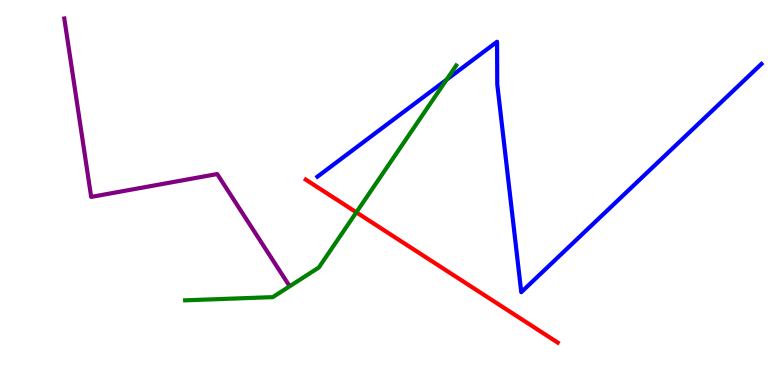[{'lines': ['blue', 'red'], 'intersections': []}, {'lines': ['green', 'red'], 'intersections': [{'x': 4.6, 'y': 4.48}]}, {'lines': ['purple', 'red'], 'intersections': []}, {'lines': ['blue', 'green'], 'intersections': [{'x': 5.76, 'y': 7.93}]}, {'lines': ['blue', 'purple'], 'intersections': []}, {'lines': ['green', 'purple'], 'intersections': []}]